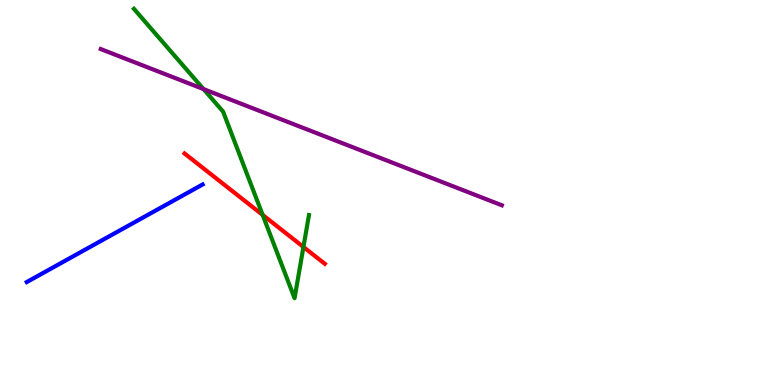[{'lines': ['blue', 'red'], 'intersections': []}, {'lines': ['green', 'red'], 'intersections': [{'x': 3.39, 'y': 4.42}, {'x': 3.92, 'y': 3.58}]}, {'lines': ['purple', 'red'], 'intersections': []}, {'lines': ['blue', 'green'], 'intersections': []}, {'lines': ['blue', 'purple'], 'intersections': []}, {'lines': ['green', 'purple'], 'intersections': [{'x': 2.63, 'y': 7.69}]}]